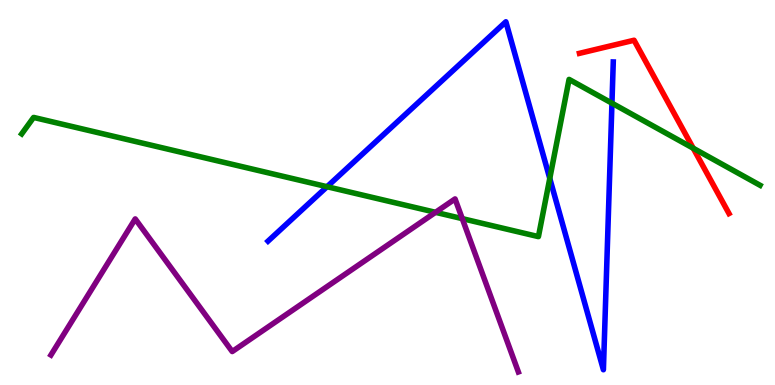[{'lines': ['blue', 'red'], 'intersections': []}, {'lines': ['green', 'red'], 'intersections': [{'x': 8.94, 'y': 6.15}]}, {'lines': ['purple', 'red'], 'intersections': []}, {'lines': ['blue', 'green'], 'intersections': [{'x': 4.22, 'y': 5.15}, {'x': 7.09, 'y': 5.37}, {'x': 7.9, 'y': 7.32}]}, {'lines': ['blue', 'purple'], 'intersections': []}, {'lines': ['green', 'purple'], 'intersections': [{'x': 5.62, 'y': 4.49}, {'x': 5.96, 'y': 4.32}]}]